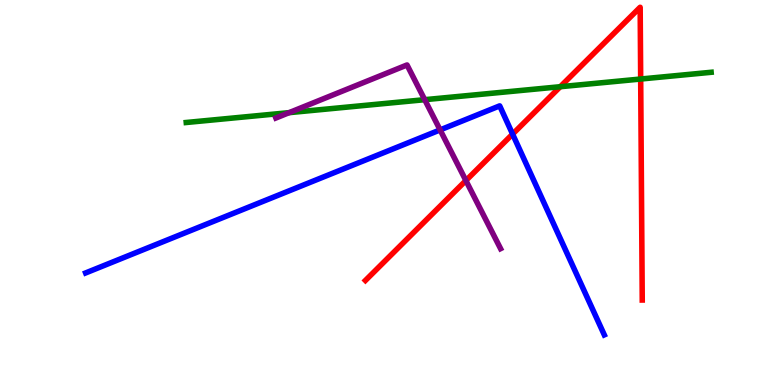[{'lines': ['blue', 'red'], 'intersections': [{'x': 6.61, 'y': 6.52}]}, {'lines': ['green', 'red'], 'intersections': [{'x': 7.23, 'y': 7.75}, {'x': 8.27, 'y': 7.95}]}, {'lines': ['purple', 'red'], 'intersections': [{'x': 6.01, 'y': 5.31}]}, {'lines': ['blue', 'green'], 'intersections': []}, {'lines': ['blue', 'purple'], 'intersections': [{'x': 5.68, 'y': 6.63}]}, {'lines': ['green', 'purple'], 'intersections': [{'x': 3.73, 'y': 7.07}, {'x': 5.48, 'y': 7.41}]}]